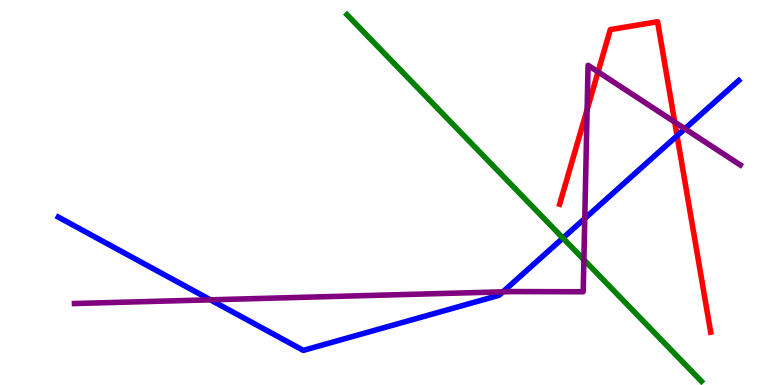[{'lines': ['blue', 'red'], 'intersections': [{'x': 8.74, 'y': 6.47}]}, {'lines': ['green', 'red'], 'intersections': []}, {'lines': ['purple', 'red'], 'intersections': [{'x': 7.58, 'y': 7.15}, {'x': 7.72, 'y': 8.13}, {'x': 8.71, 'y': 6.83}]}, {'lines': ['blue', 'green'], 'intersections': [{'x': 7.26, 'y': 3.82}]}, {'lines': ['blue', 'purple'], 'intersections': [{'x': 2.71, 'y': 2.21}, {'x': 6.49, 'y': 2.42}, {'x': 7.55, 'y': 4.33}, {'x': 8.84, 'y': 6.66}]}, {'lines': ['green', 'purple'], 'intersections': [{'x': 7.53, 'y': 3.25}]}]